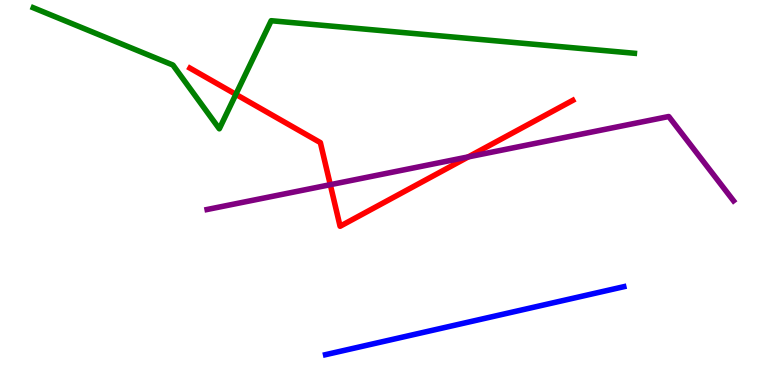[{'lines': ['blue', 'red'], 'intersections': []}, {'lines': ['green', 'red'], 'intersections': [{'x': 3.04, 'y': 7.55}]}, {'lines': ['purple', 'red'], 'intersections': [{'x': 4.26, 'y': 5.2}, {'x': 6.04, 'y': 5.93}]}, {'lines': ['blue', 'green'], 'intersections': []}, {'lines': ['blue', 'purple'], 'intersections': []}, {'lines': ['green', 'purple'], 'intersections': []}]